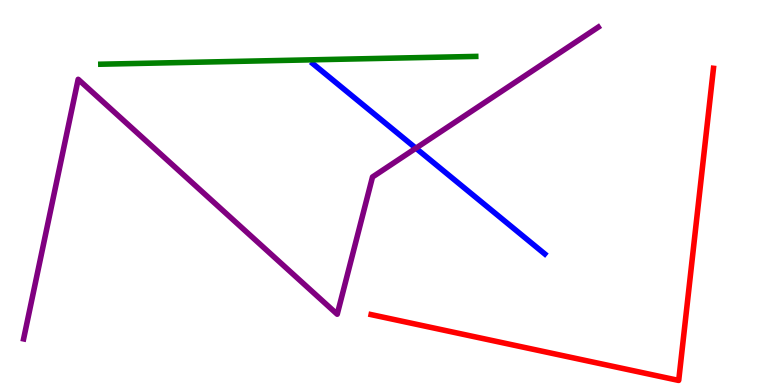[{'lines': ['blue', 'red'], 'intersections': []}, {'lines': ['green', 'red'], 'intersections': []}, {'lines': ['purple', 'red'], 'intersections': []}, {'lines': ['blue', 'green'], 'intersections': []}, {'lines': ['blue', 'purple'], 'intersections': [{'x': 5.37, 'y': 6.15}]}, {'lines': ['green', 'purple'], 'intersections': []}]